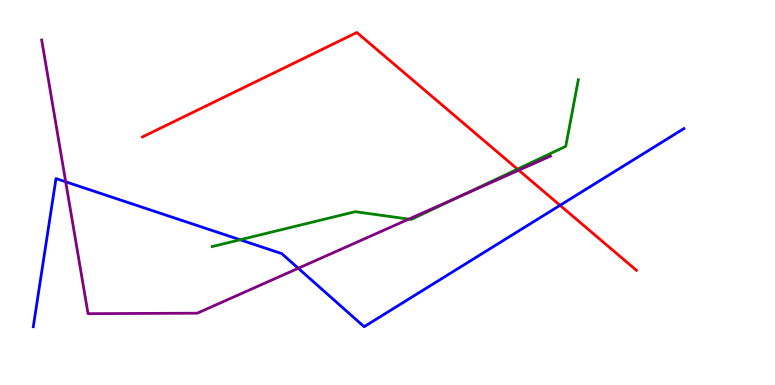[{'lines': ['blue', 'red'], 'intersections': [{'x': 7.23, 'y': 4.67}]}, {'lines': ['green', 'red'], 'intersections': [{'x': 6.68, 'y': 5.61}]}, {'lines': ['purple', 'red'], 'intersections': [{'x': 6.69, 'y': 5.58}]}, {'lines': ['blue', 'green'], 'intersections': [{'x': 3.1, 'y': 3.77}]}, {'lines': ['blue', 'purple'], 'intersections': [{'x': 0.848, 'y': 5.28}, {'x': 3.85, 'y': 3.03}]}, {'lines': ['green', 'purple'], 'intersections': [{'x': 5.27, 'y': 4.31}, {'x': 5.94, 'y': 4.9}]}]